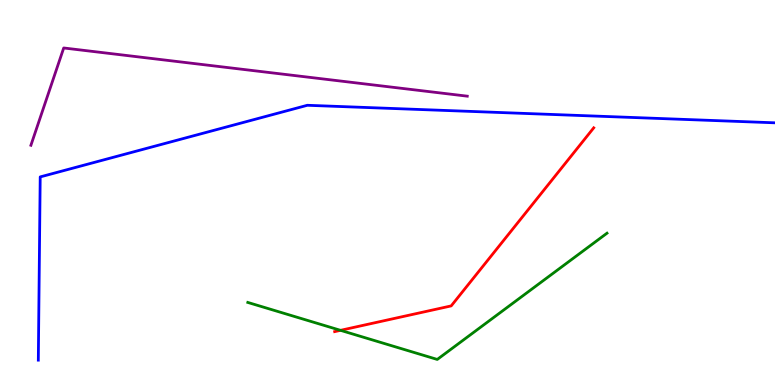[{'lines': ['blue', 'red'], 'intersections': []}, {'lines': ['green', 'red'], 'intersections': [{'x': 4.39, 'y': 1.42}]}, {'lines': ['purple', 'red'], 'intersections': []}, {'lines': ['blue', 'green'], 'intersections': []}, {'lines': ['blue', 'purple'], 'intersections': []}, {'lines': ['green', 'purple'], 'intersections': []}]